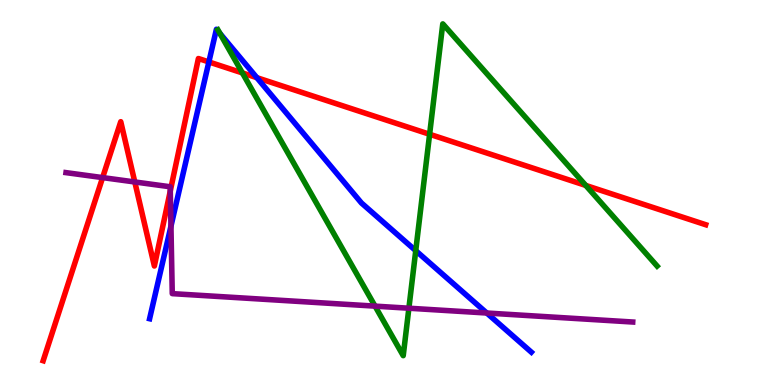[{'lines': ['blue', 'red'], 'intersections': [{'x': 2.7, 'y': 8.39}, {'x': 3.31, 'y': 7.98}]}, {'lines': ['green', 'red'], 'intersections': [{'x': 3.13, 'y': 8.11}, {'x': 5.54, 'y': 6.51}, {'x': 7.56, 'y': 5.18}]}, {'lines': ['purple', 'red'], 'intersections': [{'x': 1.32, 'y': 5.39}, {'x': 1.74, 'y': 5.27}, {'x': 2.2, 'y': 5.04}]}, {'lines': ['blue', 'green'], 'intersections': [{'x': 2.84, 'y': 9.13}, {'x': 5.36, 'y': 3.49}]}, {'lines': ['blue', 'purple'], 'intersections': [{'x': 2.21, 'y': 4.12}, {'x': 6.28, 'y': 1.87}]}, {'lines': ['green', 'purple'], 'intersections': [{'x': 4.84, 'y': 2.05}, {'x': 5.28, 'y': 1.99}]}]